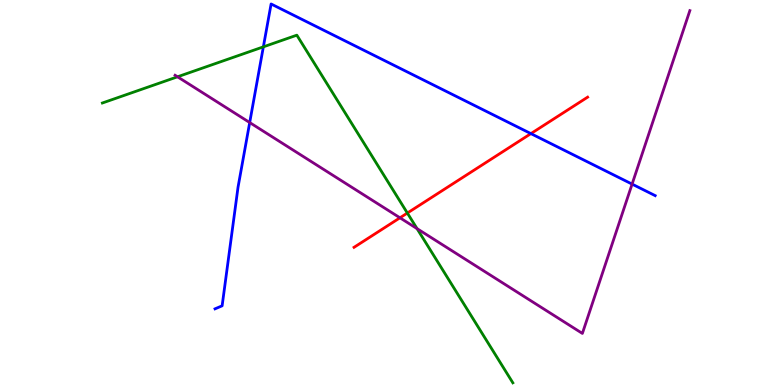[{'lines': ['blue', 'red'], 'intersections': [{'x': 6.85, 'y': 6.53}]}, {'lines': ['green', 'red'], 'intersections': [{'x': 5.26, 'y': 4.47}]}, {'lines': ['purple', 'red'], 'intersections': [{'x': 5.16, 'y': 4.34}]}, {'lines': ['blue', 'green'], 'intersections': [{'x': 3.4, 'y': 8.78}]}, {'lines': ['blue', 'purple'], 'intersections': [{'x': 3.22, 'y': 6.82}, {'x': 8.16, 'y': 5.22}]}, {'lines': ['green', 'purple'], 'intersections': [{'x': 2.29, 'y': 8.01}, {'x': 5.38, 'y': 4.06}]}]